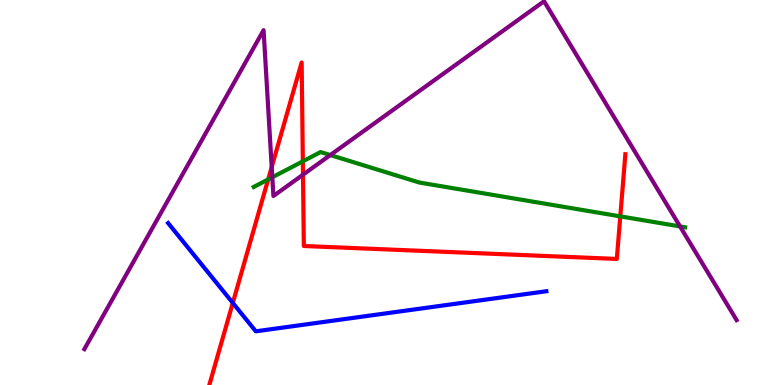[{'lines': ['blue', 'red'], 'intersections': [{'x': 3.0, 'y': 2.13}]}, {'lines': ['green', 'red'], 'intersections': [{'x': 3.46, 'y': 5.34}, {'x': 3.91, 'y': 5.81}, {'x': 8.0, 'y': 4.38}]}, {'lines': ['purple', 'red'], 'intersections': [{'x': 3.51, 'y': 5.66}, {'x': 3.91, 'y': 5.46}]}, {'lines': ['blue', 'green'], 'intersections': []}, {'lines': ['blue', 'purple'], 'intersections': []}, {'lines': ['green', 'purple'], 'intersections': [{'x': 3.51, 'y': 5.4}, {'x': 4.26, 'y': 5.97}, {'x': 8.77, 'y': 4.12}]}]